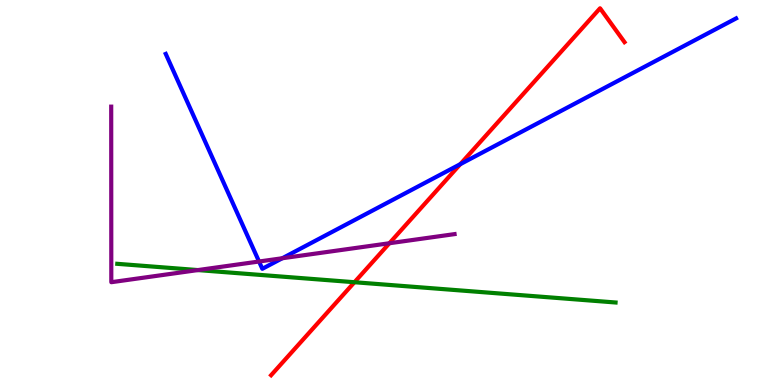[{'lines': ['blue', 'red'], 'intersections': [{'x': 5.94, 'y': 5.74}]}, {'lines': ['green', 'red'], 'intersections': [{'x': 4.57, 'y': 2.67}]}, {'lines': ['purple', 'red'], 'intersections': [{'x': 5.02, 'y': 3.68}]}, {'lines': ['blue', 'green'], 'intersections': []}, {'lines': ['blue', 'purple'], 'intersections': [{'x': 3.34, 'y': 3.21}, {'x': 3.64, 'y': 3.29}]}, {'lines': ['green', 'purple'], 'intersections': [{'x': 2.55, 'y': 2.99}]}]